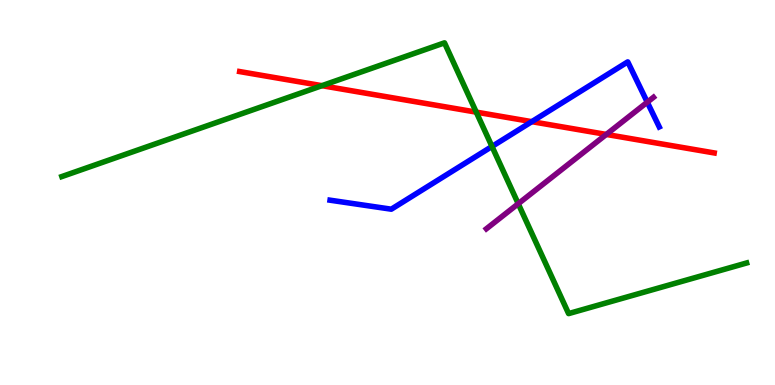[{'lines': ['blue', 'red'], 'intersections': [{'x': 6.86, 'y': 6.84}]}, {'lines': ['green', 'red'], 'intersections': [{'x': 4.15, 'y': 7.77}, {'x': 6.15, 'y': 7.09}]}, {'lines': ['purple', 'red'], 'intersections': [{'x': 7.82, 'y': 6.51}]}, {'lines': ['blue', 'green'], 'intersections': [{'x': 6.35, 'y': 6.2}]}, {'lines': ['blue', 'purple'], 'intersections': [{'x': 8.35, 'y': 7.35}]}, {'lines': ['green', 'purple'], 'intersections': [{'x': 6.69, 'y': 4.71}]}]